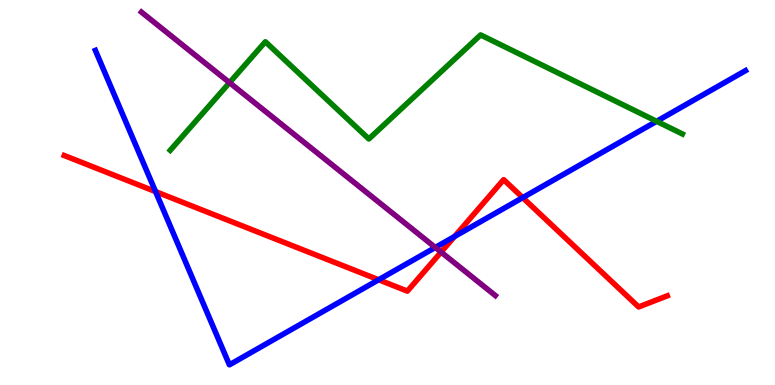[{'lines': ['blue', 'red'], 'intersections': [{'x': 2.01, 'y': 5.02}, {'x': 4.89, 'y': 2.73}, {'x': 5.87, 'y': 3.86}, {'x': 6.74, 'y': 4.87}]}, {'lines': ['green', 'red'], 'intersections': []}, {'lines': ['purple', 'red'], 'intersections': [{'x': 5.69, 'y': 3.45}]}, {'lines': ['blue', 'green'], 'intersections': [{'x': 8.47, 'y': 6.85}]}, {'lines': ['blue', 'purple'], 'intersections': [{'x': 5.62, 'y': 3.57}]}, {'lines': ['green', 'purple'], 'intersections': [{'x': 2.96, 'y': 7.85}]}]